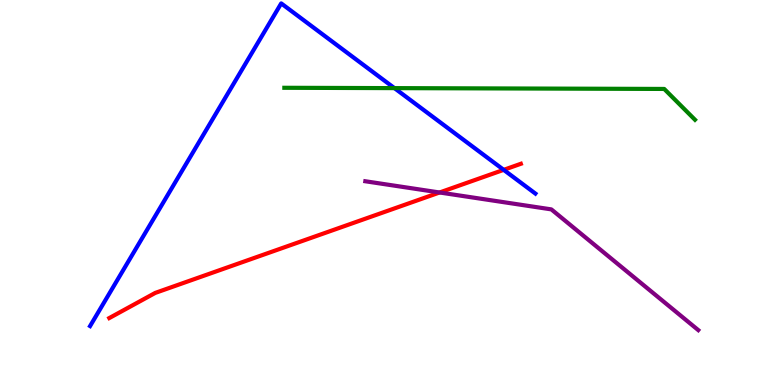[{'lines': ['blue', 'red'], 'intersections': [{'x': 6.5, 'y': 5.59}]}, {'lines': ['green', 'red'], 'intersections': []}, {'lines': ['purple', 'red'], 'intersections': [{'x': 5.67, 'y': 5.0}]}, {'lines': ['blue', 'green'], 'intersections': [{'x': 5.09, 'y': 7.71}]}, {'lines': ['blue', 'purple'], 'intersections': []}, {'lines': ['green', 'purple'], 'intersections': []}]